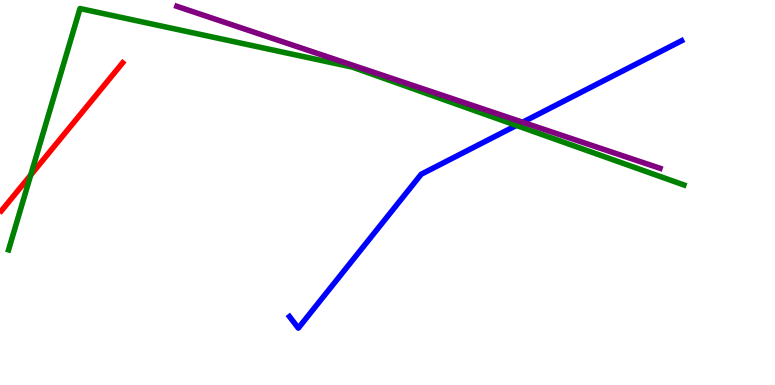[{'lines': ['blue', 'red'], 'intersections': []}, {'lines': ['green', 'red'], 'intersections': [{'x': 0.397, 'y': 5.45}]}, {'lines': ['purple', 'red'], 'intersections': []}, {'lines': ['blue', 'green'], 'intersections': [{'x': 6.66, 'y': 6.74}]}, {'lines': ['blue', 'purple'], 'intersections': [{'x': 6.74, 'y': 6.83}]}, {'lines': ['green', 'purple'], 'intersections': []}]